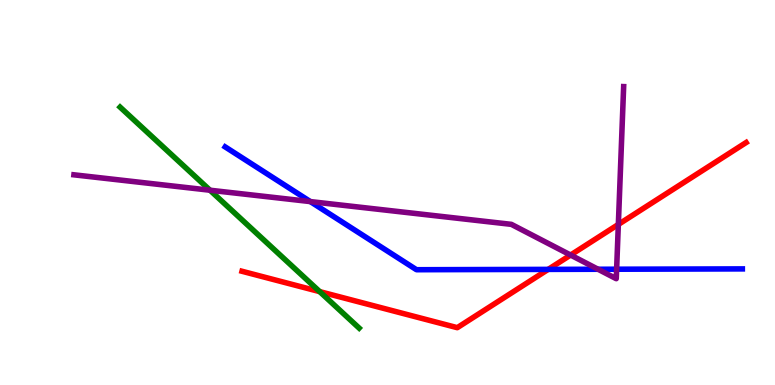[{'lines': ['blue', 'red'], 'intersections': [{'x': 7.07, 'y': 3.0}]}, {'lines': ['green', 'red'], 'intersections': [{'x': 4.13, 'y': 2.43}]}, {'lines': ['purple', 'red'], 'intersections': [{'x': 7.36, 'y': 3.38}, {'x': 7.98, 'y': 4.17}]}, {'lines': ['blue', 'green'], 'intersections': []}, {'lines': ['blue', 'purple'], 'intersections': [{'x': 4.0, 'y': 4.76}, {'x': 7.72, 'y': 3.01}, {'x': 7.96, 'y': 3.01}]}, {'lines': ['green', 'purple'], 'intersections': [{'x': 2.71, 'y': 5.06}]}]